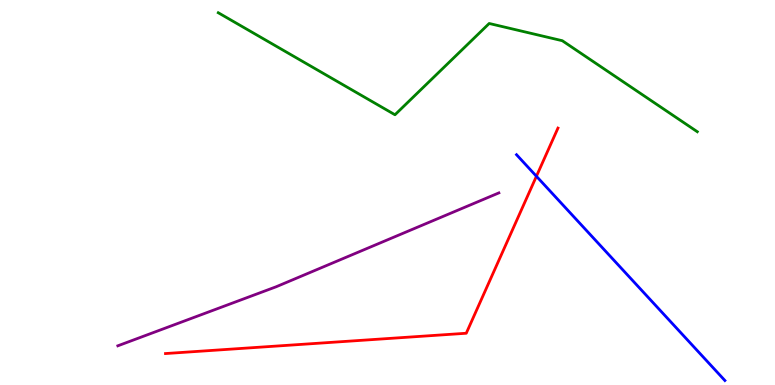[{'lines': ['blue', 'red'], 'intersections': [{'x': 6.92, 'y': 5.42}]}, {'lines': ['green', 'red'], 'intersections': []}, {'lines': ['purple', 'red'], 'intersections': []}, {'lines': ['blue', 'green'], 'intersections': []}, {'lines': ['blue', 'purple'], 'intersections': []}, {'lines': ['green', 'purple'], 'intersections': []}]